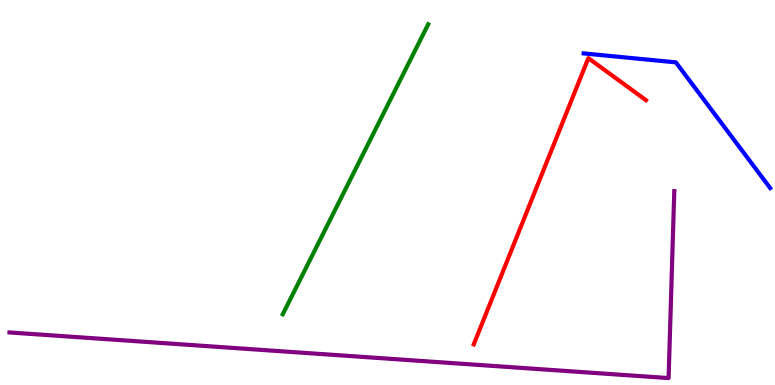[{'lines': ['blue', 'red'], 'intersections': []}, {'lines': ['green', 'red'], 'intersections': []}, {'lines': ['purple', 'red'], 'intersections': []}, {'lines': ['blue', 'green'], 'intersections': []}, {'lines': ['blue', 'purple'], 'intersections': []}, {'lines': ['green', 'purple'], 'intersections': []}]